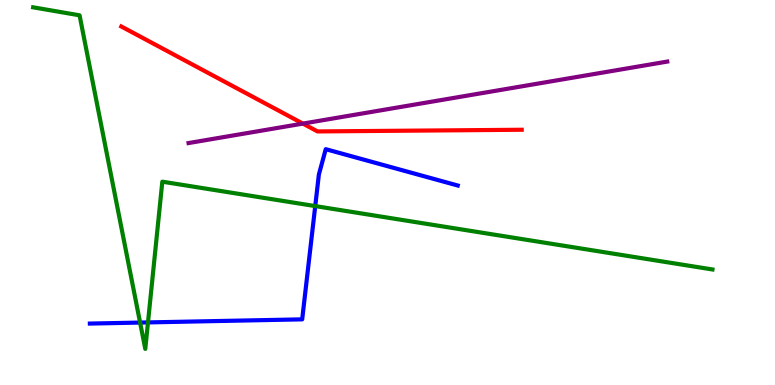[{'lines': ['blue', 'red'], 'intersections': []}, {'lines': ['green', 'red'], 'intersections': []}, {'lines': ['purple', 'red'], 'intersections': [{'x': 3.91, 'y': 6.79}]}, {'lines': ['blue', 'green'], 'intersections': [{'x': 1.81, 'y': 1.62}, {'x': 1.91, 'y': 1.63}, {'x': 4.07, 'y': 4.65}]}, {'lines': ['blue', 'purple'], 'intersections': []}, {'lines': ['green', 'purple'], 'intersections': []}]